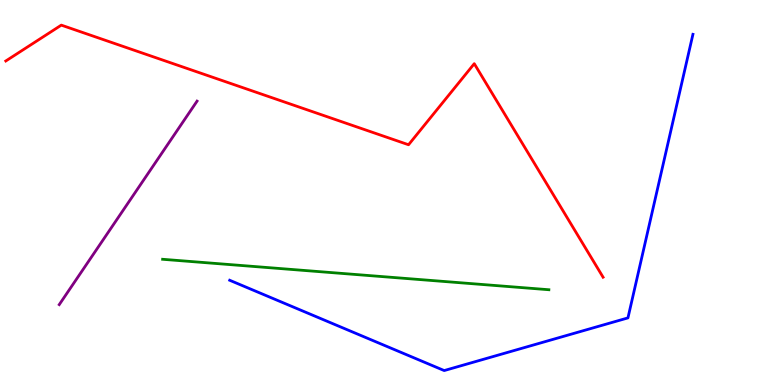[{'lines': ['blue', 'red'], 'intersections': []}, {'lines': ['green', 'red'], 'intersections': []}, {'lines': ['purple', 'red'], 'intersections': []}, {'lines': ['blue', 'green'], 'intersections': []}, {'lines': ['blue', 'purple'], 'intersections': []}, {'lines': ['green', 'purple'], 'intersections': []}]